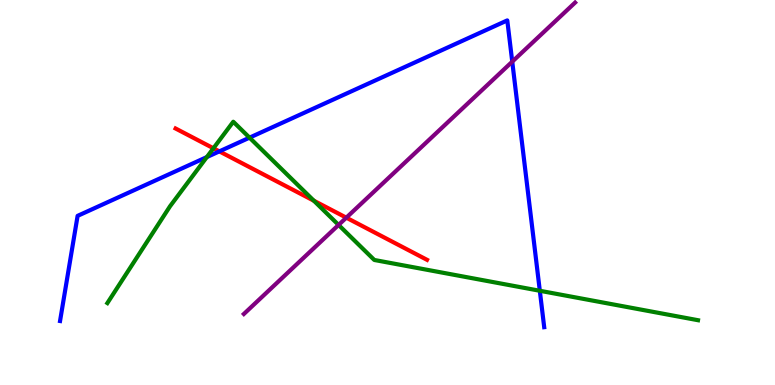[{'lines': ['blue', 'red'], 'intersections': [{'x': 2.83, 'y': 6.07}]}, {'lines': ['green', 'red'], 'intersections': [{'x': 2.75, 'y': 6.15}, {'x': 4.05, 'y': 4.79}]}, {'lines': ['purple', 'red'], 'intersections': [{'x': 4.47, 'y': 4.35}]}, {'lines': ['blue', 'green'], 'intersections': [{'x': 2.67, 'y': 5.92}, {'x': 3.22, 'y': 6.42}, {'x': 6.97, 'y': 2.45}]}, {'lines': ['blue', 'purple'], 'intersections': [{'x': 6.61, 'y': 8.4}]}, {'lines': ['green', 'purple'], 'intersections': [{'x': 4.37, 'y': 4.16}]}]